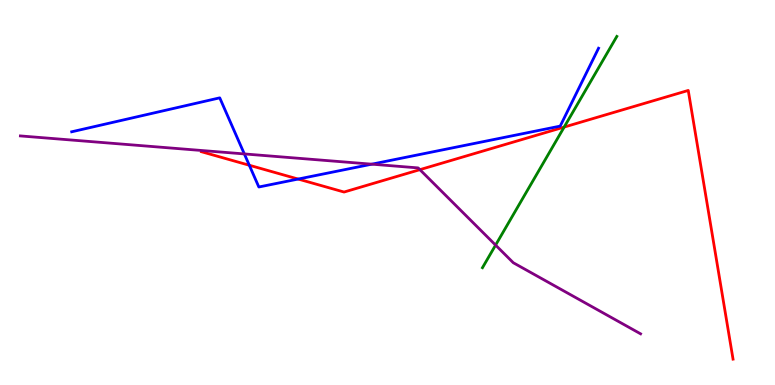[{'lines': ['blue', 'red'], 'intersections': [{'x': 3.22, 'y': 5.71}, {'x': 3.85, 'y': 5.35}]}, {'lines': ['green', 'red'], 'intersections': [{'x': 7.28, 'y': 6.7}]}, {'lines': ['purple', 'red'], 'intersections': [{'x': 5.42, 'y': 5.59}]}, {'lines': ['blue', 'green'], 'intersections': []}, {'lines': ['blue', 'purple'], 'intersections': [{'x': 3.15, 'y': 6.0}, {'x': 4.8, 'y': 5.74}]}, {'lines': ['green', 'purple'], 'intersections': [{'x': 6.39, 'y': 3.63}]}]